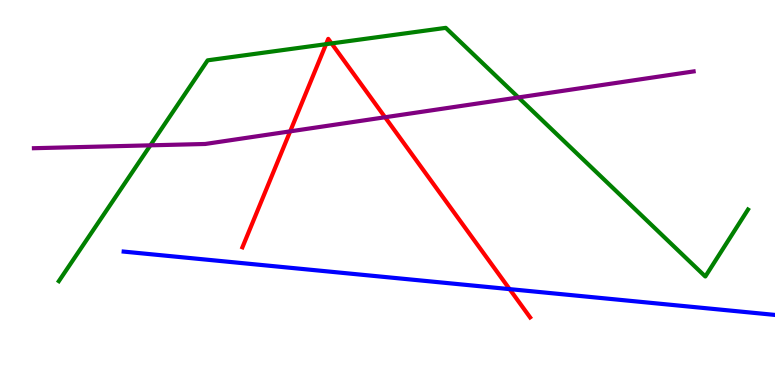[{'lines': ['blue', 'red'], 'intersections': [{'x': 6.58, 'y': 2.49}]}, {'lines': ['green', 'red'], 'intersections': [{'x': 4.21, 'y': 8.85}, {'x': 4.28, 'y': 8.87}]}, {'lines': ['purple', 'red'], 'intersections': [{'x': 3.74, 'y': 6.59}, {'x': 4.97, 'y': 6.95}]}, {'lines': ['blue', 'green'], 'intersections': []}, {'lines': ['blue', 'purple'], 'intersections': []}, {'lines': ['green', 'purple'], 'intersections': [{'x': 1.94, 'y': 6.23}, {'x': 6.69, 'y': 7.47}]}]